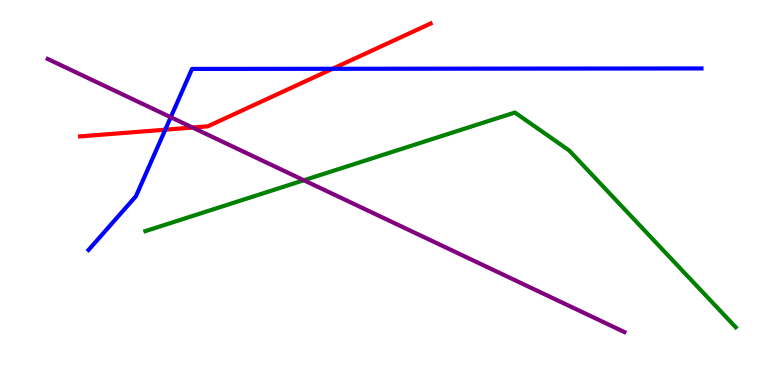[{'lines': ['blue', 'red'], 'intersections': [{'x': 2.13, 'y': 6.63}, {'x': 4.29, 'y': 8.21}]}, {'lines': ['green', 'red'], 'intersections': []}, {'lines': ['purple', 'red'], 'intersections': [{'x': 2.48, 'y': 6.69}]}, {'lines': ['blue', 'green'], 'intersections': []}, {'lines': ['blue', 'purple'], 'intersections': [{'x': 2.2, 'y': 6.96}]}, {'lines': ['green', 'purple'], 'intersections': [{'x': 3.92, 'y': 5.32}]}]